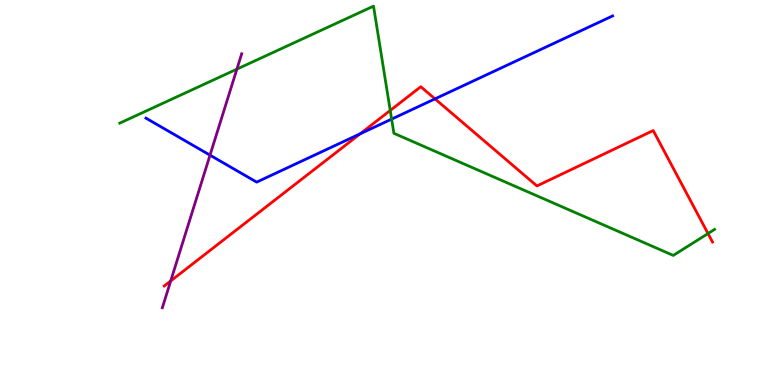[{'lines': ['blue', 'red'], 'intersections': [{'x': 4.65, 'y': 6.52}, {'x': 5.61, 'y': 7.43}]}, {'lines': ['green', 'red'], 'intersections': [{'x': 5.04, 'y': 7.13}, {'x': 9.14, 'y': 3.93}]}, {'lines': ['purple', 'red'], 'intersections': [{'x': 2.2, 'y': 2.7}]}, {'lines': ['blue', 'green'], 'intersections': [{'x': 5.05, 'y': 6.91}]}, {'lines': ['blue', 'purple'], 'intersections': [{'x': 2.71, 'y': 5.97}]}, {'lines': ['green', 'purple'], 'intersections': [{'x': 3.06, 'y': 8.2}]}]